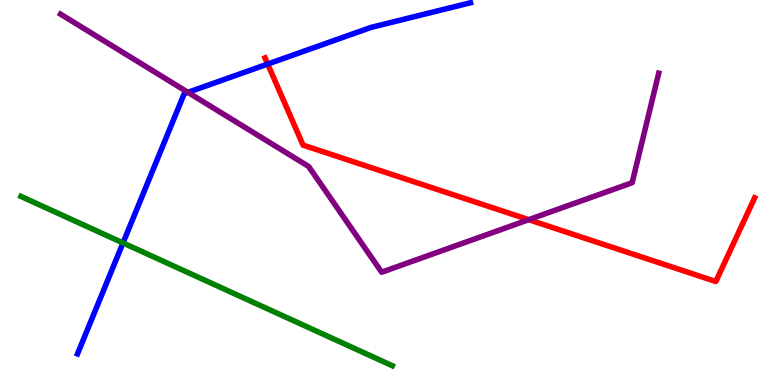[{'lines': ['blue', 'red'], 'intersections': [{'x': 3.45, 'y': 8.34}]}, {'lines': ['green', 'red'], 'intersections': []}, {'lines': ['purple', 'red'], 'intersections': [{'x': 6.82, 'y': 4.29}]}, {'lines': ['blue', 'green'], 'intersections': [{'x': 1.59, 'y': 3.69}]}, {'lines': ['blue', 'purple'], 'intersections': [{'x': 2.42, 'y': 7.6}]}, {'lines': ['green', 'purple'], 'intersections': []}]